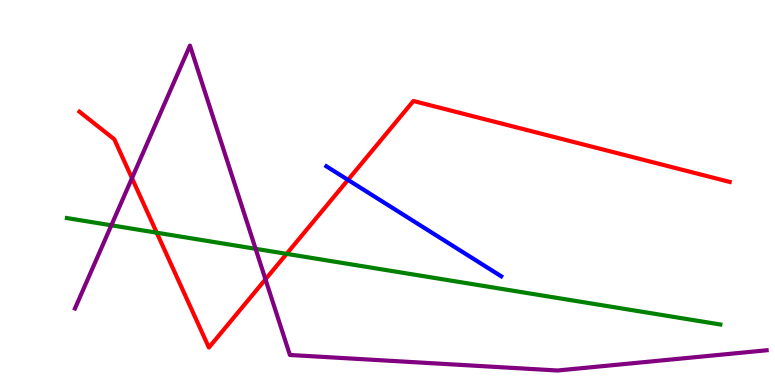[{'lines': ['blue', 'red'], 'intersections': [{'x': 4.49, 'y': 5.33}]}, {'lines': ['green', 'red'], 'intersections': [{'x': 2.02, 'y': 3.96}, {'x': 3.7, 'y': 3.41}]}, {'lines': ['purple', 'red'], 'intersections': [{'x': 1.7, 'y': 5.37}, {'x': 3.43, 'y': 2.74}]}, {'lines': ['blue', 'green'], 'intersections': []}, {'lines': ['blue', 'purple'], 'intersections': []}, {'lines': ['green', 'purple'], 'intersections': [{'x': 1.44, 'y': 4.15}, {'x': 3.3, 'y': 3.54}]}]